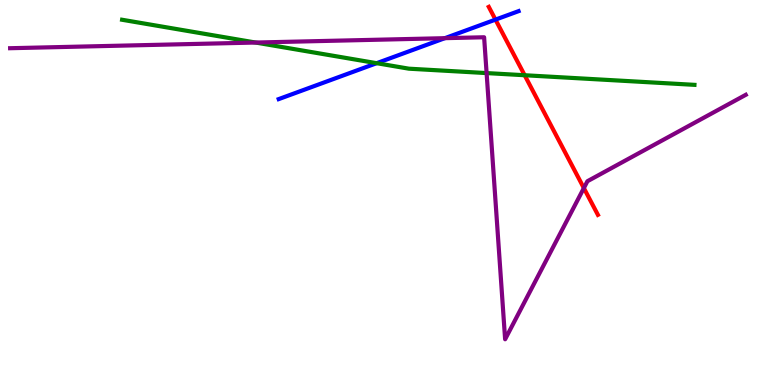[{'lines': ['blue', 'red'], 'intersections': [{'x': 6.39, 'y': 9.49}]}, {'lines': ['green', 'red'], 'intersections': [{'x': 6.77, 'y': 8.05}]}, {'lines': ['purple', 'red'], 'intersections': [{'x': 7.53, 'y': 5.11}]}, {'lines': ['blue', 'green'], 'intersections': [{'x': 4.86, 'y': 8.36}]}, {'lines': ['blue', 'purple'], 'intersections': [{'x': 5.74, 'y': 9.01}]}, {'lines': ['green', 'purple'], 'intersections': [{'x': 3.3, 'y': 8.89}, {'x': 6.28, 'y': 8.1}]}]